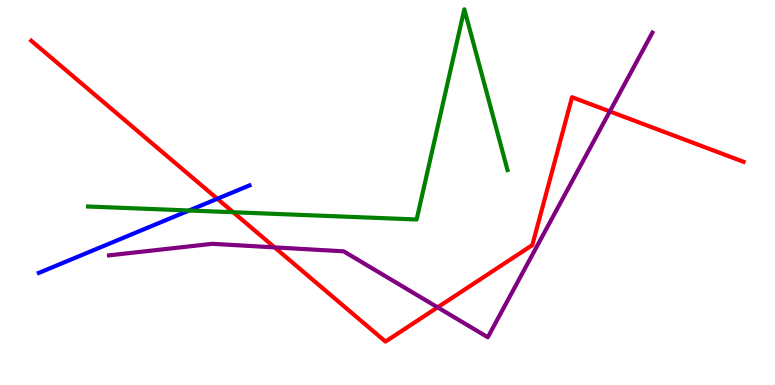[{'lines': ['blue', 'red'], 'intersections': [{'x': 2.8, 'y': 4.84}]}, {'lines': ['green', 'red'], 'intersections': [{'x': 3.01, 'y': 4.49}]}, {'lines': ['purple', 'red'], 'intersections': [{'x': 3.54, 'y': 3.57}, {'x': 5.65, 'y': 2.02}, {'x': 7.87, 'y': 7.11}]}, {'lines': ['blue', 'green'], 'intersections': [{'x': 2.44, 'y': 4.53}]}, {'lines': ['blue', 'purple'], 'intersections': []}, {'lines': ['green', 'purple'], 'intersections': []}]